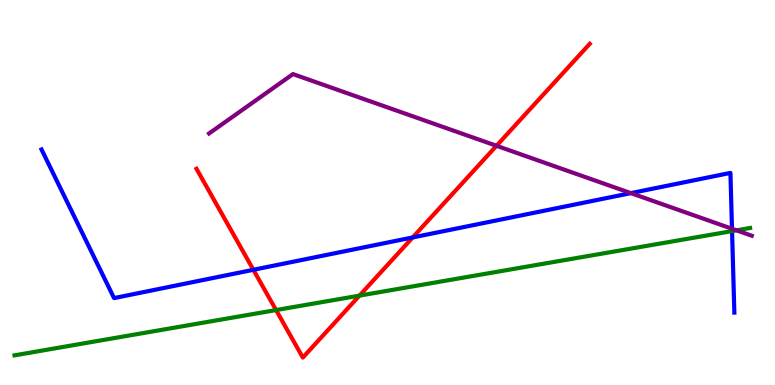[{'lines': ['blue', 'red'], 'intersections': [{'x': 3.27, 'y': 2.99}, {'x': 5.32, 'y': 3.83}]}, {'lines': ['green', 'red'], 'intersections': [{'x': 3.56, 'y': 1.95}, {'x': 4.64, 'y': 2.32}]}, {'lines': ['purple', 'red'], 'intersections': [{'x': 6.41, 'y': 6.21}]}, {'lines': ['blue', 'green'], 'intersections': [{'x': 9.45, 'y': 4.0}]}, {'lines': ['blue', 'purple'], 'intersections': [{'x': 8.14, 'y': 4.98}, {'x': 9.45, 'y': 4.06}]}, {'lines': ['green', 'purple'], 'intersections': [{'x': 9.5, 'y': 4.02}]}]